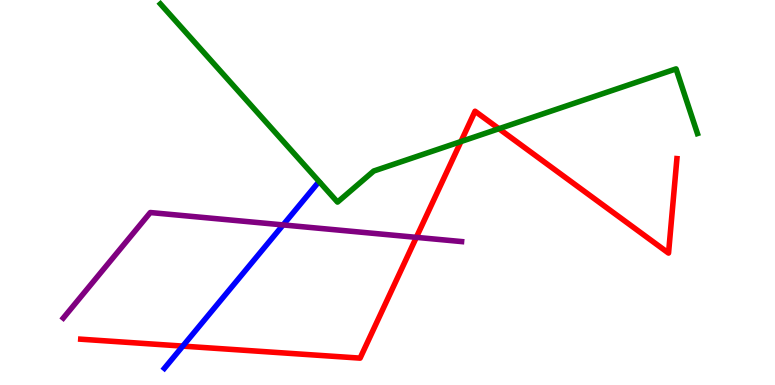[{'lines': ['blue', 'red'], 'intersections': [{'x': 2.36, 'y': 1.01}]}, {'lines': ['green', 'red'], 'intersections': [{'x': 5.95, 'y': 6.32}, {'x': 6.44, 'y': 6.66}]}, {'lines': ['purple', 'red'], 'intersections': [{'x': 5.37, 'y': 3.83}]}, {'lines': ['blue', 'green'], 'intersections': []}, {'lines': ['blue', 'purple'], 'intersections': [{'x': 3.65, 'y': 4.16}]}, {'lines': ['green', 'purple'], 'intersections': []}]